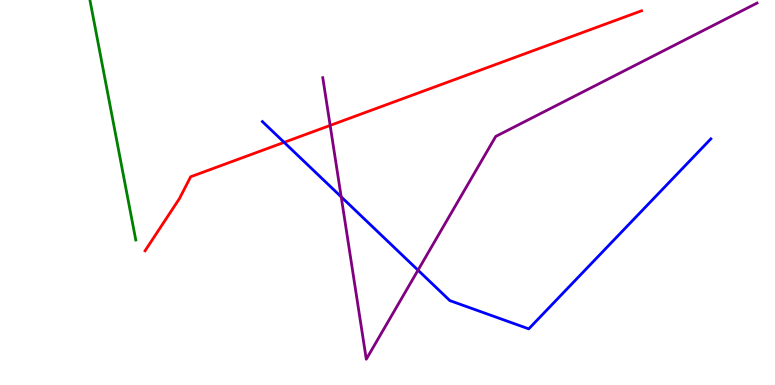[{'lines': ['blue', 'red'], 'intersections': [{'x': 3.67, 'y': 6.3}]}, {'lines': ['green', 'red'], 'intersections': []}, {'lines': ['purple', 'red'], 'intersections': [{'x': 4.26, 'y': 6.74}]}, {'lines': ['blue', 'green'], 'intersections': []}, {'lines': ['blue', 'purple'], 'intersections': [{'x': 4.4, 'y': 4.89}, {'x': 5.39, 'y': 2.98}]}, {'lines': ['green', 'purple'], 'intersections': []}]